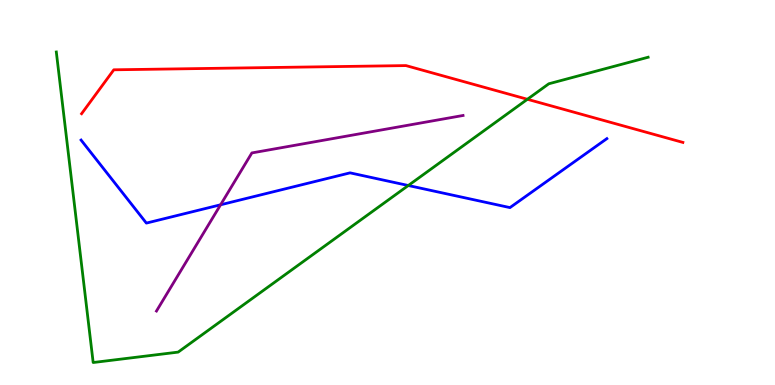[{'lines': ['blue', 'red'], 'intersections': []}, {'lines': ['green', 'red'], 'intersections': [{'x': 6.81, 'y': 7.42}]}, {'lines': ['purple', 'red'], 'intersections': []}, {'lines': ['blue', 'green'], 'intersections': [{'x': 5.27, 'y': 5.18}]}, {'lines': ['blue', 'purple'], 'intersections': [{'x': 2.85, 'y': 4.68}]}, {'lines': ['green', 'purple'], 'intersections': []}]